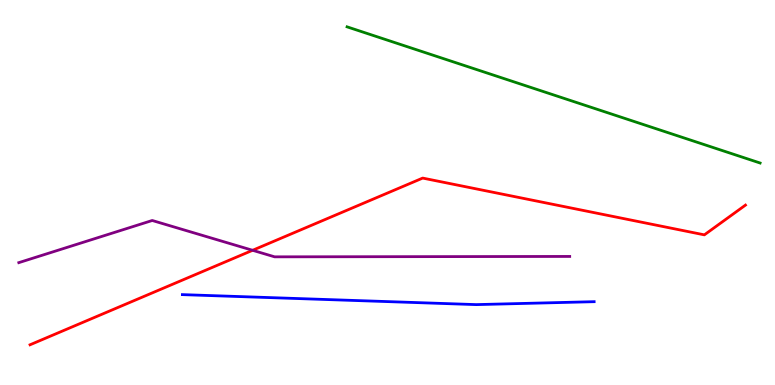[{'lines': ['blue', 'red'], 'intersections': []}, {'lines': ['green', 'red'], 'intersections': []}, {'lines': ['purple', 'red'], 'intersections': [{'x': 3.26, 'y': 3.5}]}, {'lines': ['blue', 'green'], 'intersections': []}, {'lines': ['blue', 'purple'], 'intersections': []}, {'lines': ['green', 'purple'], 'intersections': []}]